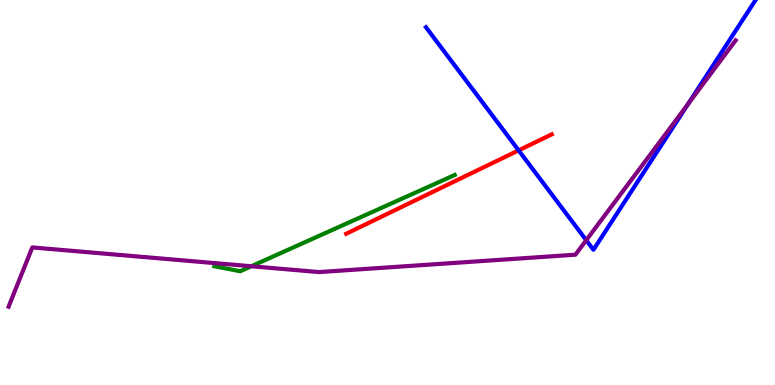[{'lines': ['blue', 'red'], 'intersections': [{'x': 6.69, 'y': 6.09}]}, {'lines': ['green', 'red'], 'intersections': []}, {'lines': ['purple', 'red'], 'intersections': []}, {'lines': ['blue', 'green'], 'intersections': []}, {'lines': ['blue', 'purple'], 'intersections': [{'x': 7.56, 'y': 3.76}, {'x': 8.88, 'y': 7.29}]}, {'lines': ['green', 'purple'], 'intersections': [{'x': 3.24, 'y': 3.08}]}]